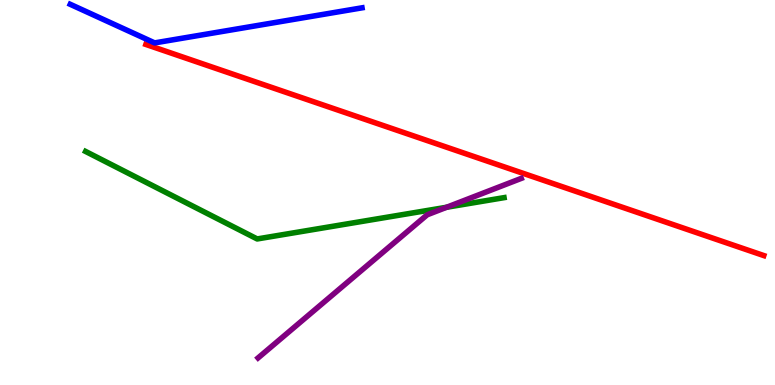[{'lines': ['blue', 'red'], 'intersections': []}, {'lines': ['green', 'red'], 'intersections': []}, {'lines': ['purple', 'red'], 'intersections': []}, {'lines': ['blue', 'green'], 'intersections': []}, {'lines': ['blue', 'purple'], 'intersections': []}, {'lines': ['green', 'purple'], 'intersections': [{'x': 5.76, 'y': 4.62}]}]